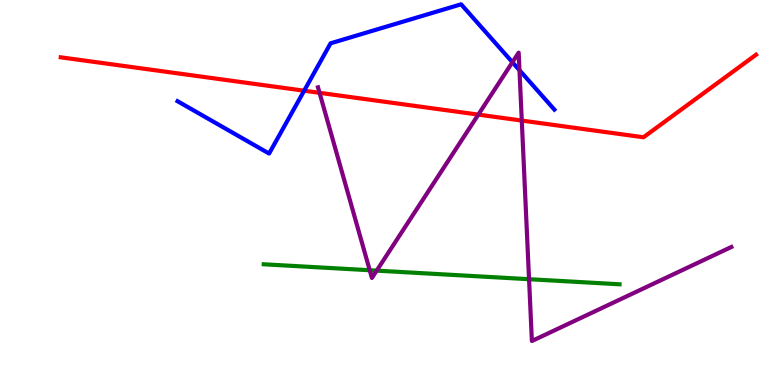[{'lines': ['blue', 'red'], 'intersections': [{'x': 3.92, 'y': 7.64}]}, {'lines': ['green', 'red'], 'intersections': []}, {'lines': ['purple', 'red'], 'intersections': [{'x': 4.12, 'y': 7.59}, {'x': 6.17, 'y': 7.02}, {'x': 6.73, 'y': 6.87}]}, {'lines': ['blue', 'green'], 'intersections': []}, {'lines': ['blue', 'purple'], 'intersections': [{'x': 6.61, 'y': 8.38}, {'x': 6.7, 'y': 8.18}]}, {'lines': ['green', 'purple'], 'intersections': [{'x': 4.77, 'y': 2.98}, {'x': 4.86, 'y': 2.97}, {'x': 6.83, 'y': 2.75}]}]